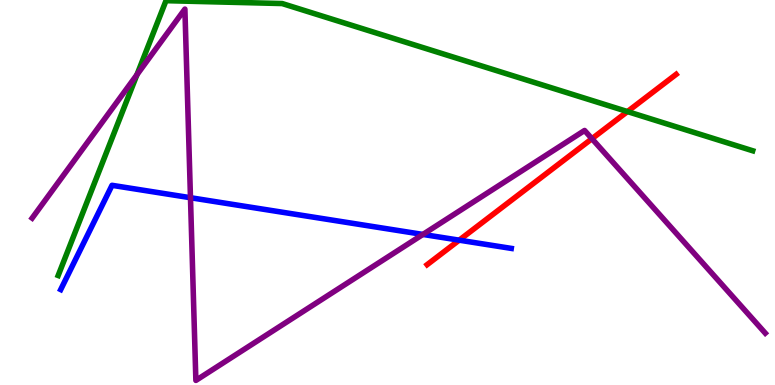[{'lines': ['blue', 'red'], 'intersections': [{'x': 5.92, 'y': 3.76}]}, {'lines': ['green', 'red'], 'intersections': [{'x': 8.1, 'y': 7.1}]}, {'lines': ['purple', 'red'], 'intersections': [{'x': 7.64, 'y': 6.4}]}, {'lines': ['blue', 'green'], 'intersections': []}, {'lines': ['blue', 'purple'], 'intersections': [{'x': 2.46, 'y': 4.86}, {'x': 5.46, 'y': 3.91}]}, {'lines': ['green', 'purple'], 'intersections': [{'x': 1.77, 'y': 8.06}]}]